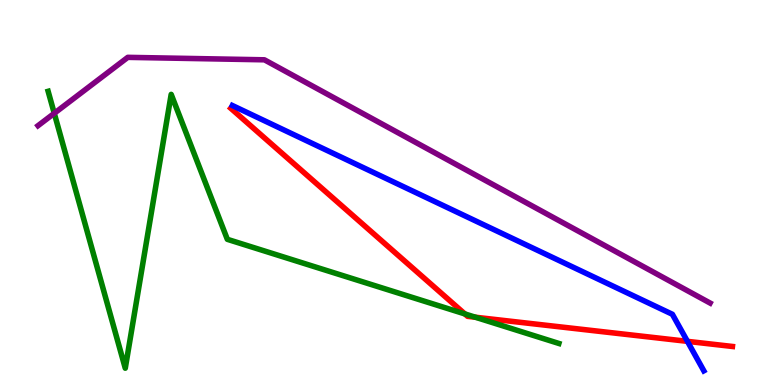[{'lines': ['blue', 'red'], 'intersections': [{'x': 8.87, 'y': 1.13}]}, {'lines': ['green', 'red'], 'intersections': [{'x': 6.0, 'y': 1.85}, {'x': 6.13, 'y': 1.76}]}, {'lines': ['purple', 'red'], 'intersections': []}, {'lines': ['blue', 'green'], 'intersections': []}, {'lines': ['blue', 'purple'], 'intersections': []}, {'lines': ['green', 'purple'], 'intersections': [{'x': 0.7, 'y': 7.06}]}]